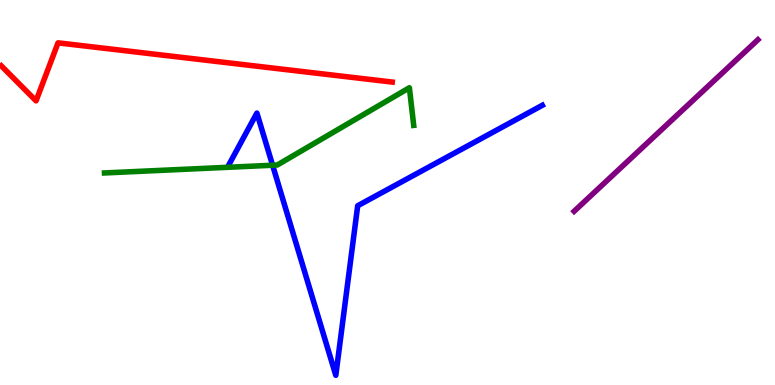[{'lines': ['blue', 'red'], 'intersections': []}, {'lines': ['green', 'red'], 'intersections': []}, {'lines': ['purple', 'red'], 'intersections': []}, {'lines': ['blue', 'green'], 'intersections': [{'x': 3.52, 'y': 5.71}]}, {'lines': ['blue', 'purple'], 'intersections': []}, {'lines': ['green', 'purple'], 'intersections': []}]